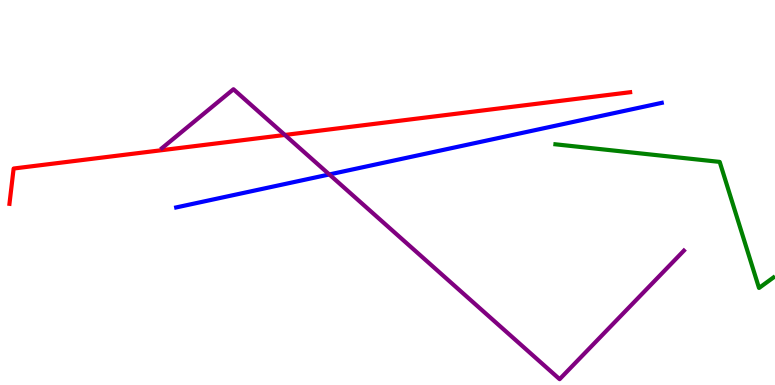[{'lines': ['blue', 'red'], 'intersections': []}, {'lines': ['green', 'red'], 'intersections': []}, {'lines': ['purple', 'red'], 'intersections': [{'x': 3.68, 'y': 6.49}]}, {'lines': ['blue', 'green'], 'intersections': []}, {'lines': ['blue', 'purple'], 'intersections': [{'x': 4.25, 'y': 5.47}]}, {'lines': ['green', 'purple'], 'intersections': []}]